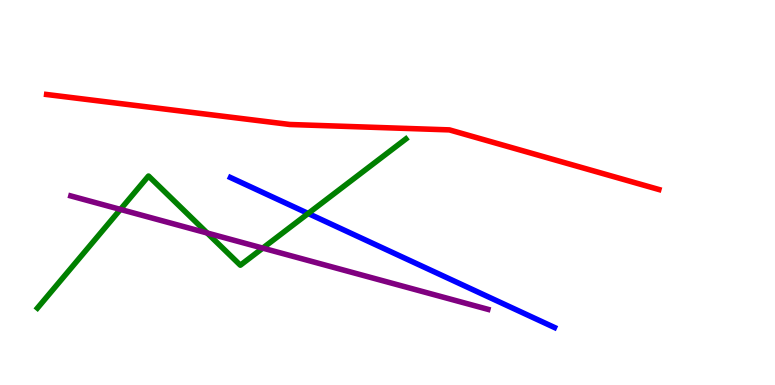[{'lines': ['blue', 'red'], 'intersections': []}, {'lines': ['green', 'red'], 'intersections': []}, {'lines': ['purple', 'red'], 'intersections': []}, {'lines': ['blue', 'green'], 'intersections': [{'x': 3.98, 'y': 4.46}]}, {'lines': ['blue', 'purple'], 'intersections': []}, {'lines': ['green', 'purple'], 'intersections': [{'x': 1.55, 'y': 4.56}, {'x': 2.67, 'y': 3.95}, {'x': 3.39, 'y': 3.56}]}]